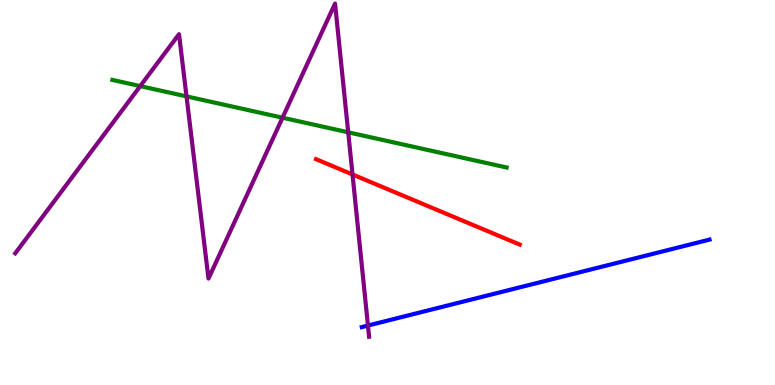[{'lines': ['blue', 'red'], 'intersections': []}, {'lines': ['green', 'red'], 'intersections': []}, {'lines': ['purple', 'red'], 'intersections': [{'x': 4.55, 'y': 5.47}]}, {'lines': ['blue', 'green'], 'intersections': []}, {'lines': ['blue', 'purple'], 'intersections': [{'x': 4.75, 'y': 1.54}]}, {'lines': ['green', 'purple'], 'intersections': [{'x': 1.81, 'y': 7.76}, {'x': 2.41, 'y': 7.5}, {'x': 3.65, 'y': 6.94}, {'x': 4.49, 'y': 6.56}]}]